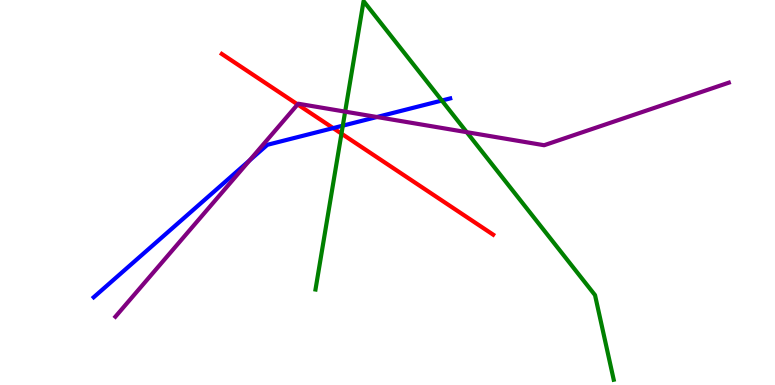[{'lines': ['blue', 'red'], 'intersections': [{'x': 4.3, 'y': 6.67}]}, {'lines': ['green', 'red'], 'intersections': [{'x': 4.41, 'y': 6.53}]}, {'lines': ['purple', 'red'], 'intersections': [{'x': 3.84, 'y': 7.29}]}, {'lines': ['blue', 'green'], 'intersections': [{'x': 4.42, 'y': 6.74}, {'x': 5.7, 'y': 7.39}]}, {'lines': ['blue', 'purple'], 'intersections': [{'x': 3.22, 'y': 5.83}, {'x': 4.86, 'y': 6.96}]}, {'lines': ['green', 'purple'], 'intersections': [{'x': 4.45, 'y': 7.1}, {'x': 6.02, 'y': 6.57}]}]